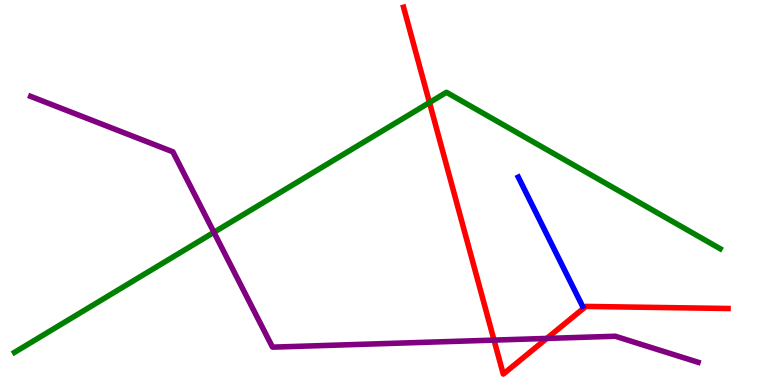[{'lines': ['blue', 'red'], 'intersections': []}, {'lines': ['green', 'red'], 'intersections': [{'x': 5.54, 'y': 7.34}]}, {'lines': ['purple', 'red'], 'intersections': [{'x': 6.37, 'y': 1.17}, {'x': 7.06, 'y': 1.21}]}, {'lines': ['blue', 'green'], 'intersections': []}, {'lines': ['blue', 'purple'], 'intersections': []}, {'lines': ['green', 'purple'], 'intersections': [{'x': 2.76, 'y': 3.97}]}]